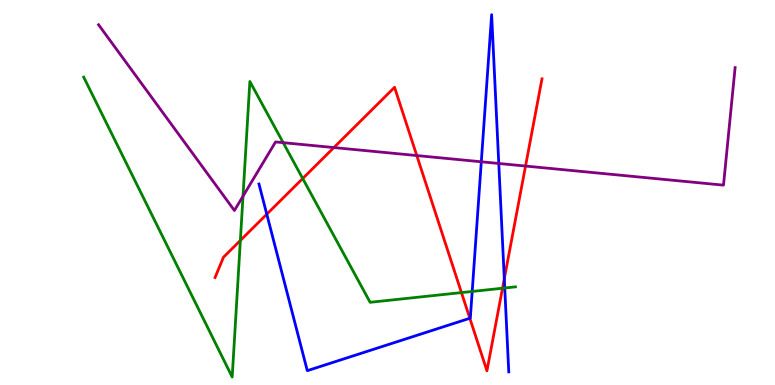[{'lines': ['blue', 'red'], 'intersections': [{'x': 3.44, 'y': 4.44}, {'x': 6.06, 'y': 1.73}, {'x': 6.51, 'y': 2.76}]}, {'lines': ['green', 'red'], 'intersections': [{'x': 3.1, 'y': 3.75}, {'x': 3.91, 'y': 5.36}, {'x': 5.95, 'y': 2.4}, {'x': 6.48, 'y': 2.51}]}, {'lines': ['purple', 'red'], 'intersections': [{'x': 4.31, 'y': 6.17}, {'x': 5.38, 'y': 5.96}, {'x': 6.78, 'y': 5.69}]}, {'lines': ['blue', 'green'], 'intersections': [{'x': 6.09, 'y': 2.43}, {'x': 6.51, 'y': 2.52}]}, {'lines': ['blue', 'purple'], 'intersections': [{'x': 6.21, 'y': 5.8}, {'x': 6.44, 'y': 5.75}]}, {'lines': ['green', 'purple'], 'intersections': [{'x': 3.14, 'y': 4.9}, {'x': 3.65, 'y': 6.29}]}]